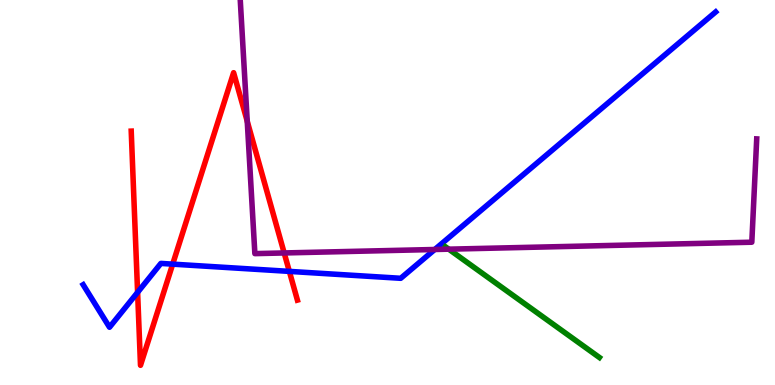[{'lines': ['blue', 'red'], 'intersections': [{'x': 1.78, 'y': 2.41}, {'x': 2.23, 'y': 3.14}, {'x': 3.73, 'y': 2.95}]}, {'lines': ['green', 'red'], 'intersections': []}, {'lines': ['purple', 'red'], 'intersections': [{'x': 3.19, 'y': 6.85}, {'x': 3.67, 'y': 3.43}]}, {'lines': ['blue', 'green'], 'intersections': []}, {'lines': ['blue', 'purple'], 'intersections': [{'x': 5.61, 'y': 3.52}]}, {'lines': ['green', 'purple'], 'intersections': [{'x': 5.79, 'y': 3.53}]}]